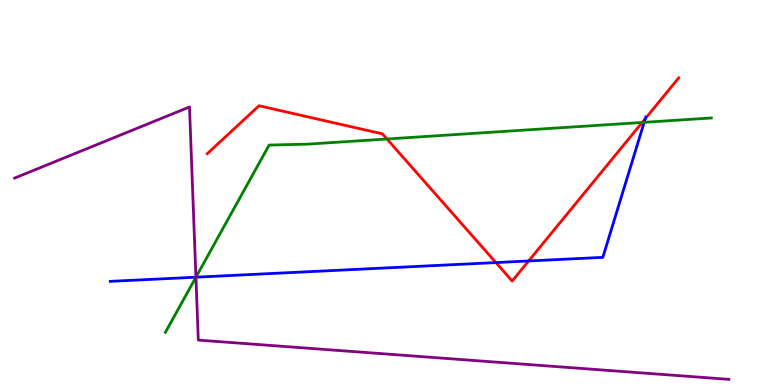[{'lines': ['blue', 'red'], 'intersections': [{'x': 6.4, 'y': 3.18}, {'x': 6.82, 'y': 3.22}, {'x': 8.33, 'y': 6.92}]}, {'lines': ['green', 'red'], 'intersections': [{'x': 4.99, 'y': 6.39}, {'x': 8.29, 'y': 6.82}]}, {'lines': ['purple', 'red'], 'intersections': []}, {'lines': ['blue', 'green'], 'intersections': [{'x': 2.53, 'y': 2.8}, {'x': 8.31, 'y': 6.82}]}, {'lines': ['blue', 'purple'], 'intersections': [{'x': 2.53, 'y': 2.8}]}, {'lines': ['green', 'purple'], 'intersections': [{'x': 2.53, 'y': 2.8}]}]